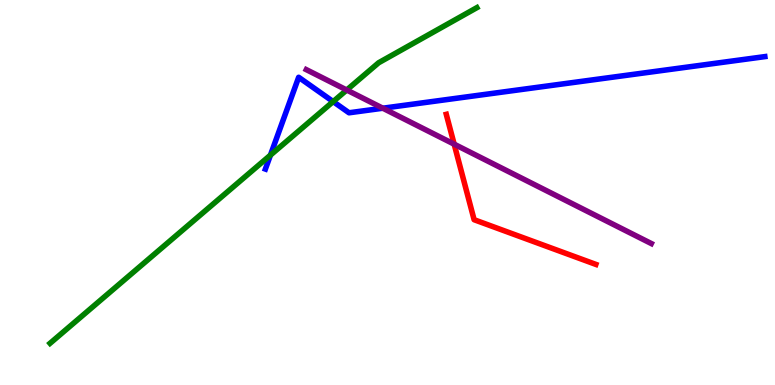[{'lines': ['blue', 'red'], 'intersections': []}, {'lines': ['green', 'red'], 'intersections': []}, {'lines': ['purple', 'red'], 'intersections': [{'x': 5.86, 'y': 6.26}]}, {'lines': ['blue', 'green'], 'intersections': [{'x': 3.49, 'y': 5.97}, {'x': 4.3, 'y': 7.36}]}, {'lines': ['blue', 'purple'], 'intersections': [{'x': 4.94, 'y': 7.19}]}, {'lines': ['green', 'purple'], 'intersections': [{'x': 4.47, 'y': 7.66}]}]